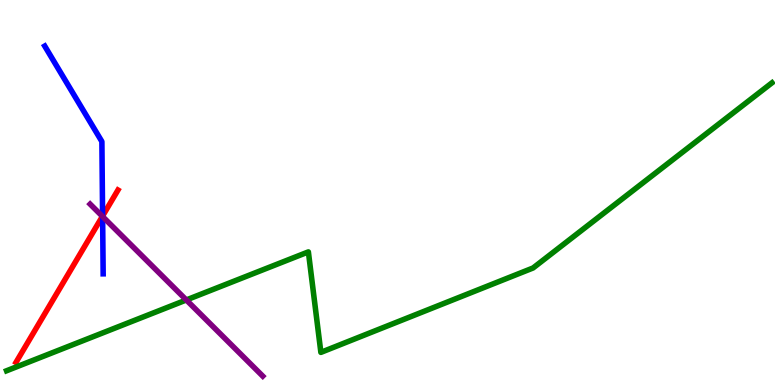[{'lines': ['blue', 'red'], 'intersections': [{'x': 1.32, 'y': 4.39}]}, {'lines': ['green', 'red'], 'intersections': []}, {'lines': ['purple', 'red'], 'intersections': [{'x': 1.32, 'y': 4.38}]}, {'lines': ['blue', 'green'], 'intersections': []}, {'lines': ['blue', 'purple'], 'intersections': [{'x': 1.32, 'y': 4.38}]}, {'lines': ['green', 'purple'], 'intersections': [{'x': 2.4, 'y': 2.21}]}]